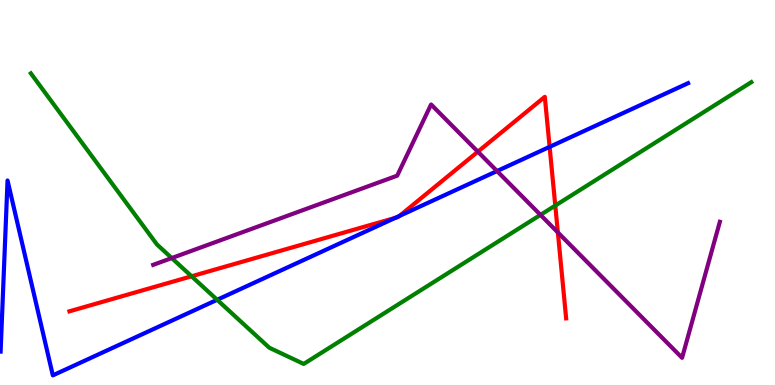[{'lines': ['blue', 'red'], 'intersections': [{'x': 5.1, 'y': 4.34}, {'x': 5.15, 'y': 4.39}, {'x': 7.09, 'y': 6.19}]}, {'lines': ['green', 'red'], 'intersections': [{'x': 2.47, 'y': 2.82}, {'x': 7.16, 'y': 4.66}]}, {'lines': ['purple', 'red'], 'intersections': [{'x': 6.17, 'y': 6.06}, {'x': 7.2, 'y': 3.96}]}, {'lines': ['blue', 'green'], 'intersections': [{'x': 2.8, 'y': 2.21}]}, {'lines': ['blue', 'purple'], 'intersections': [{'x': 6.41, 'y': 5.56}]}, {'lines': ['green', 'purple'], 'intersections': [{'x': 2.22, 'y': 3.3}, {'x': 6.97, 'y': 4.42}]}]